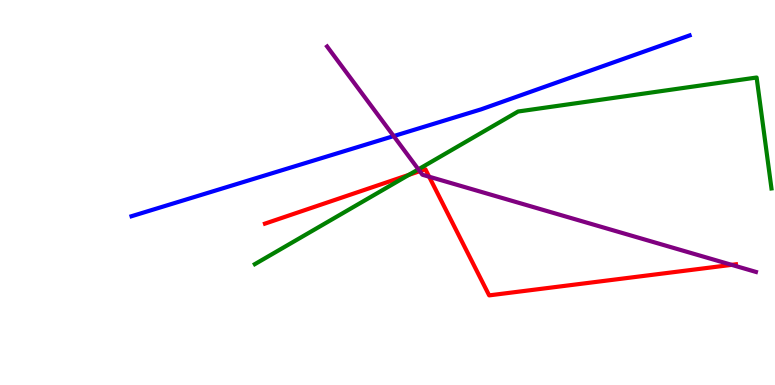[{'lines': ['blue', 'red'], 'intersections': []}, {'lines': ['green', 'red'], 'intersections': [{'x': 5.28, 'y': 5.46}]}, {'lines': ['purple', 'red'], 'intersections': [{'x': 5.42, 'y': 5.55}, {'x': 5.54, 'y': 5.41}, {'x': 9.44, 'y': 3.12}]}, {'lines': ['blue', 'green'], 'intersections': []}, {'lines': ['blue', 'purple'], 'intersections': [{'x': 5.08, 'y': 6.47}]}, {'lines': ['green', 'purple'], 'intersections': [{'x': 5.4, 'y': 5.6}]}]